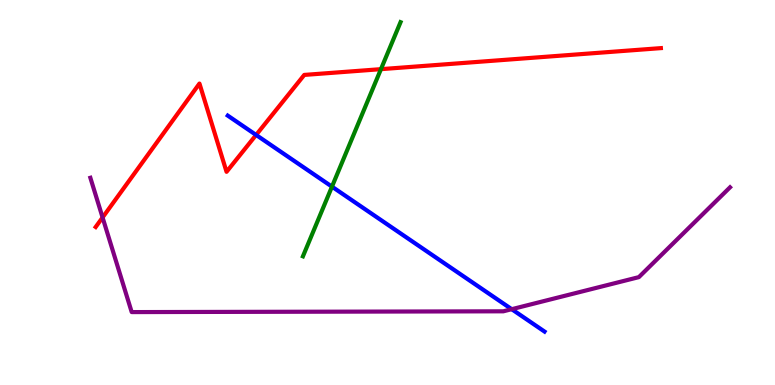[{'lines': ['blue', 'red'], 'intersections': [{'x': 3.3, 'y': 6.49}]}, {'lines': ['green', 'red'], 'intersections': [{'x': 4.92, 'y': 8.2}]}, {'lines': ['purple', 'red'], 'intersections': [{'x': 1.32, 'y': 4.35}]}, {'lines': ['blue', 'green'], 'intersections': [{'x': 4.28, 'y': 5.15}]}, {'lines': ['blue', 'purple'], 'intersections': [{'x': 6.6, 'y': 1.97}]}, {'lines': ['green', 'purple'], 'intersections': []}]